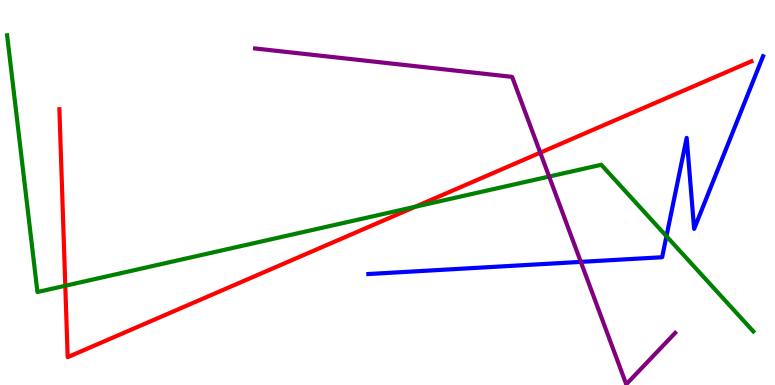[{'lines': ['blue', 'red'], 'intersections': []}, {'lines': ['green', 'red'], 'intersections': [{'x': 0.842, 'y': 2.58}, {'x': 5.36, 'y': 4.63}]}, {'lines': ['purple', 'red'], 'intersections': [{'x': 6.97, 'y': 6.03}]}, {'lines': ['blue', 'green'], 'intersections': [{'x': 8.6, 'y': 3.86}]}, {'lines': ['blue', 'purple'], 'intersections': [{'x': 7.49, 'y': 3.2}]}, {'lines': ['green', 'purple'], 'intersections': [{'x': 7.09, 'y': 5.41}]}]